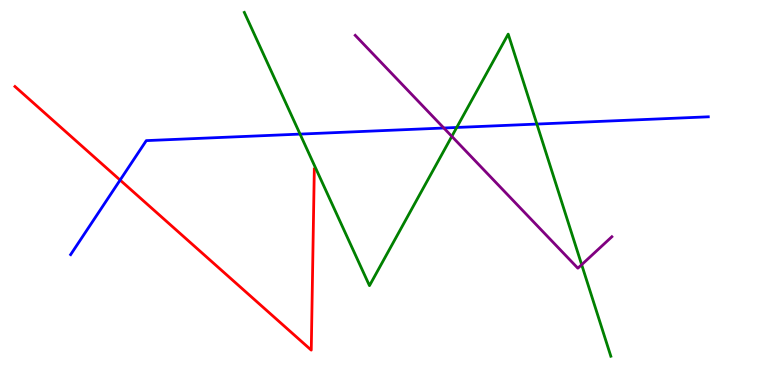[{'lines': ['blue', 'red'], 'intersections': [{'x': 1.55, 'y': 5.32}]}, {'lines': ['green', 'red'], 'intersections': []}, {'lines': ['purple', 'red'], 'intersections': []}, {'lines': ['blue', 'green'], 'intersections': [{'x': 3.87, 'y': 6.52}, {'x': 5.89, 'y': 6.69}, {'x': 6.93, 'y': 6.78}]}, {'lines': ['blue', 'purple'], 'intersections': [{'x': 5.73, 'y': 6.68}]}, {'lines': ['green', 'purple'], 'intersections': [{'x': 5.83, 'y': 6.46}, {'x': 7.51, 'y': 3.13}]}]